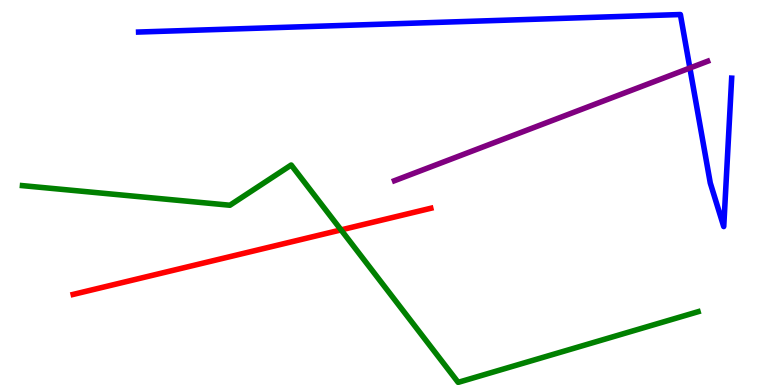[{'lines': ['blue', 'red'], 'intersections': []}, {'lines': ['green', 'red'], 'intersections': [{'x': 4.4, 'y': 4.03}]}, {'lines': ['purple', 'red'], 'intersections': []}, {'lines': ['blue', 'green'], 'intersections': []}, {'lines': ['blue', 'purple'], 'intersections': [{'x': 8.9, 'y': 8.23}]}, {'lines': ['green', 'purple'], 'intersections': []}]